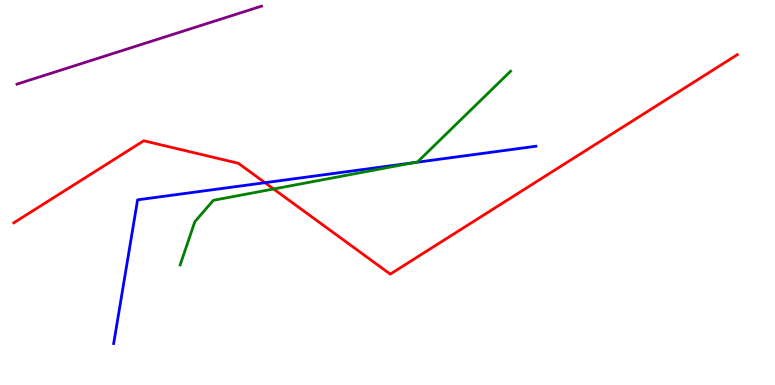[{'lines': ['blue', 'red'], 'intersections': [{'x': 3.42, 'y': 5.25}]}, {'lines': ['green', 'red'], 'intersections': [{'x': 3.53, 'y': 5.09}]}, {'lines': ['purple', 'red'], 'intersections': []}, {'lines': ['blue', 'green'], 'intersections': [{'x': 5.33, 'y': 5.77}]}, {'lines': ['blue', 'purple'], 'intersections': []}, {'lines': ['green', 'purple'], 'intersections': []}]